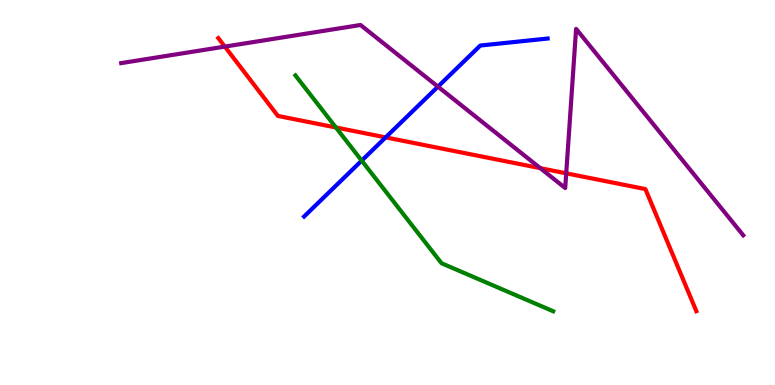[{'lines': ['blue', 'red'], 'intersections': [{'x': 4.98, 'y': 6.43}]}, {'lines': ['green', 'red'], 'intersections': [{'x': 4.33, 'y': 6.69}]}, {'lines': ['purple', 'red'], 'intersections': [{'x': 2.9, 'y': 8.79}, {'x': 6.97, 'y': 5.63}, {'x': 7.31, 'y': 5.5}]}, {'lines': ['blue', 'green'], 'intersections': [{'x': 4.67, 'y': 5.83}]}, {'lines': ['blue', 'purple'], 'intersections': [{'x': 5.65, 'y': 7.75}]}, {'lines': ['green', 'purple'], 'intersections': []}]